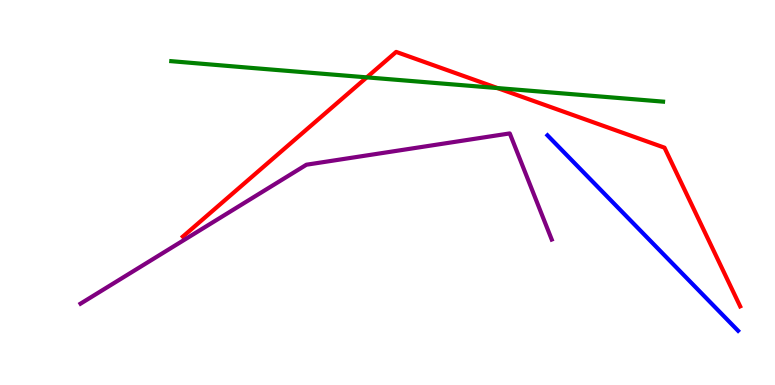[{'lines': ['blue', 'red'], 'intersections': []}, {'lines': ['green', 'red'], 'intersections': [{'x': 4.73, 'y': 7.99}, {'x': 6.42, 'y': 7.71}]}, {'lines': ['purple', 'red'], 'intersections': []}, {'lines': ['blue', 'green'], 'intersections': []}, {'lines': ['blue', 'purple'], 'intersections': []}, {'lines': ['green', 'purple'], 'intersections': []}]